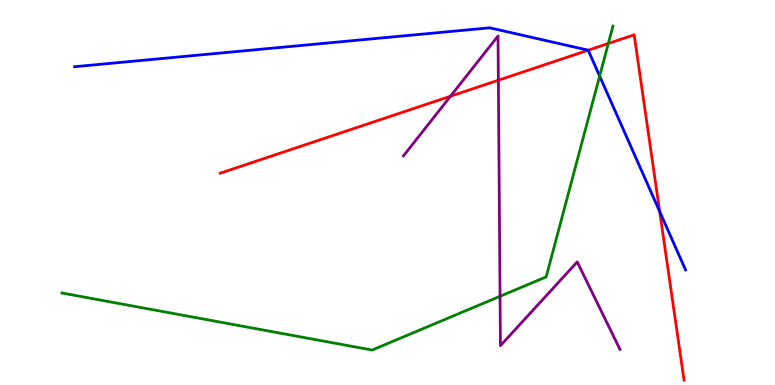[{'lines': ['blue', 'red'], 'intersections': [{'x': 7.59, 'y': 8.7}, {'x': 8.51, 'y': 4.5}]}, {'lines': ['green', 'red'], 'intersections': [{'x': 7.85, 'y': 8.87}]}, {'lines': ['purple', 'red'], 'intersections': [{'x': 5.81, 'y': 7.5}, {'x': 6.43, 'y': 7.92}]}, {'lines': ['blue', 'green'], 'intersections': [{'x': 7.74, 'y': 8.02}]}, {'lines': ['blue', 'purple'], 'intersections': []}, {'lines': ['green', 'purple'], 'intersections': [{'x': 6.45, 'y': 2.3}]}]